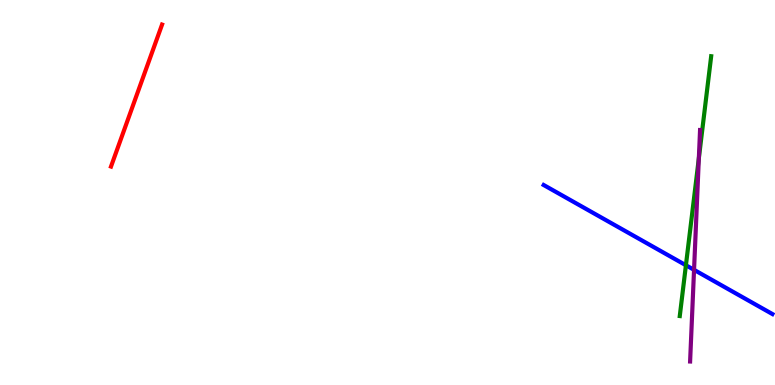[{'lines': ['blue', 'red'], 'intersections': []}, {'lines': ['green', 'red'], 'intersections': []}, {'lines': ['purple', 'red'], 'intersections': []}, {'lines': ['blue', 'green'], 'intersections': [{'x': 8.85, 'y': 3.11}]}, {'lines': ['blue', 'purple'], 'intersections': [{'x': 8.96, 'y': 2.99}]}, {'lines': ['green', 'purple'], 'intersections': [{'x': 9.02, 'y': 5.89}]}]